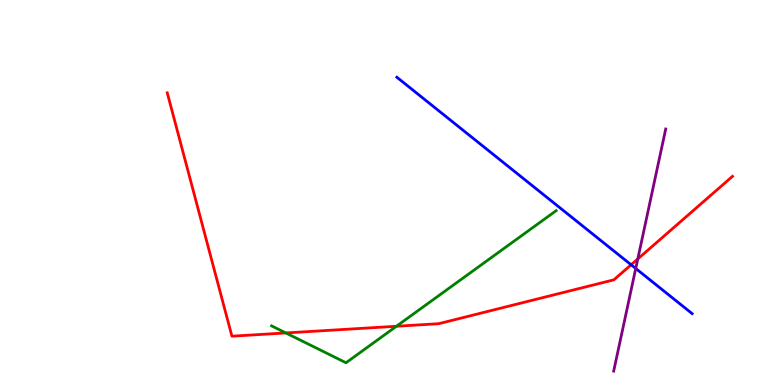[{'lines': ['blue', 'red'], 'intersections': [{'x': 8.14, 'y': 3.12}]}, {'lines': ['green', 'red'], 'intersections': [{'x': 3.69, 'y': 1.35}, {'x': 5.12, 'y': 1.53}]}, {'lines': ['purple', 'red'], 'intersections': [{'x': 8.23, 'y': 3.27}]}, {'lines': ['blue', 'green'], 'intersections': []}, {'lines': ['blue', 'purple'], 'intersections': [{'x': 8.2, 'y': 3.03}]}, {'lines': ['green', 'purple'], 'intersections': []}]